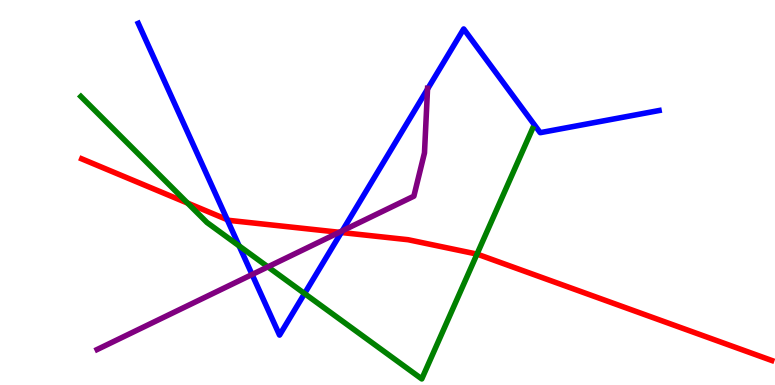[{'lines': ['blue', 'red'], 'intersections': [{'x': 2.93, 'y': 4.29}, {'x': 4.4, 'y': 3.96}]}, {'lines': ['green', 'red'], 'intersections': [{'x': 2.42, 'y': 4.72}, {'x': 6.15, 'y': 3.4}]}, {'lines': ['purple', 'red'], 'intersections': [{'x': 4.38, 'y': 3.97}]}, {'lines': ['blue', 'green'], 'intersections': [{'x': 3.09, 'y': 3.61}, {'x': 3.93, 'y': 2.38}]}, {'lines': ['blue', 'purple'], 'intersections': [{'x': 3.25, 'y': 2.87}, {'x': 4.42, 'y': 4.0}, {'x': 5.52, 'y': 7.69}]}, {'lines': ['green', 'purple'], 'intersections': [{'x': 3.46, 'y': 3.07}]}]